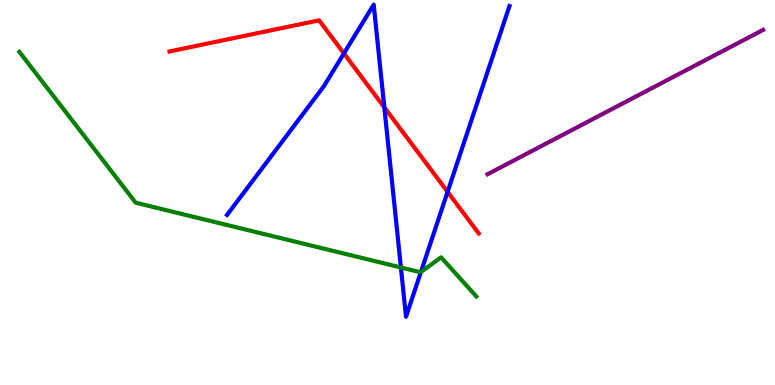[{'lines': ['blue', 'red'], 'intersections': [{'x': 4.44, 'y': 8.61}, {'x': 4.96, 'y': 7.21}, {'x': 5.78, 'y': 5.02}]}, {'lines': ['green', 'red'], 'intersections': []}, {'lines': ['purple', 'red'], 'intersections': []}, {'lines': ['blue', 'green'], 'intersections': [{'x': 5.17, 'y': 3.05}, {'x': 5.43, 'y': 2.94}]}, {'lines': ['blue', 'purple'], 'intersections': []}, {'lines': ['green', 'purple'], 'intersections': []}]